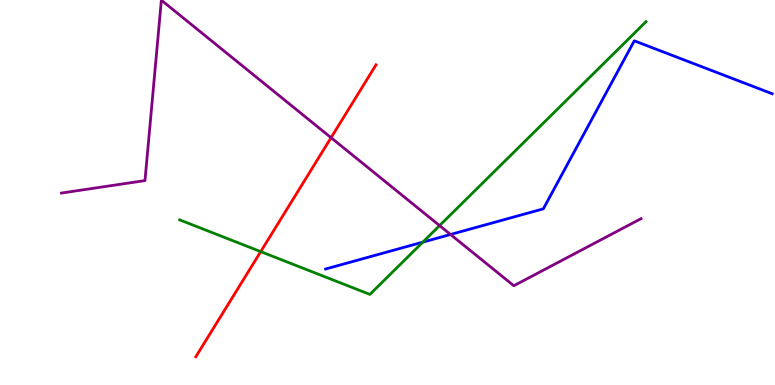[{'lines': ['blue', 'red'], 'intersections': []}, {'lines': ['green', 'red'], 'intersections': [{'x': 3.36, 'y': 3.46}]}, {'lines': ['purple', 'red'], 'intersections': [{'x': 4.27, 'y': 6.42}]}, {'lines': ['blue', 'green'], 'intersections': [{'x': 5.46, 'y': 3.71}]}, {'lines': ['blue', 'purple'], 'intersections': [{'x': 5.81, 'y': 3.91}]}, {'lines': ['green', 'purple'], 'intersections': [{'x': 5.67, 'y': 4.14}]}]